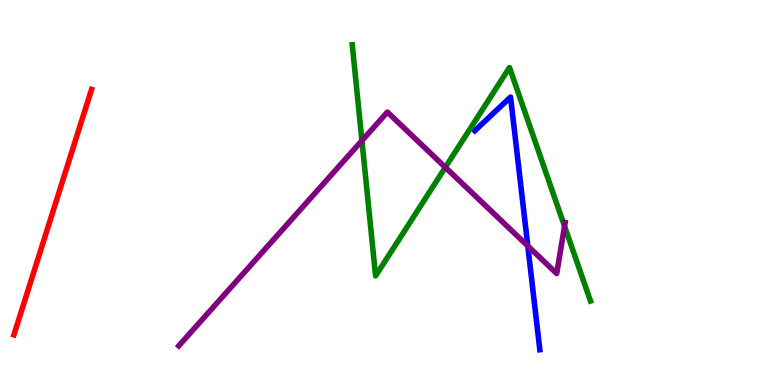[{'lines': ['blue', 'red'], 'intersections': []}, {'lines': ['green', 'red'], 'intersections': []}, {'lines': ['purple', 'red'], 'intersections': []}, {'lines': ['blue', 'green'], 'intersections': []}, {'lines': ['blue', 'purple'], 'intersections': [{'x': 6.81, 'y': 3.61}]}, {'lines': ['green', 'purple'], 'intersections': [{'x': 4.67, 'y': 6.35}, {'x': 5.75, 'y': 5.65}, {'x': 7.28, 'y': 4.12}]}]